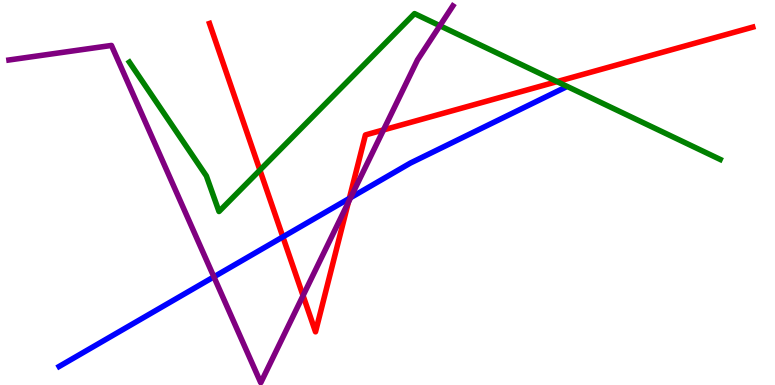[{'lines': ['blue', 'red'], 'intersections': [{'x': 3.65, 'y': 3.85}, {'x': 4.51, 'y': 4.85}]}, {'lines': ['green', 'red'], 'intersections': [{'x': 3.35, 'y': 5.58}, {'x': 7.19, 'y': 7.88}]}, {'lines': ['purple', 'red'], 'intersections': [{'x': 3.91, 'y': 2.32}, {'x': 4.49, 'y': 4.74}, {'x': 4.95, 'y': 6.63}]}, {'lines': ['blue', 'green'], 'intersections': []}, {'lines': ['blue', 'purple'], 'intersections': [{'x': 2.76, 'y': 2.81}, {'x': 4.52, 'y': 4.87}]}, {'lines': ['green', 'purple'], 'intersections': [{'x': 5.68, 'y': 9.33}]}]